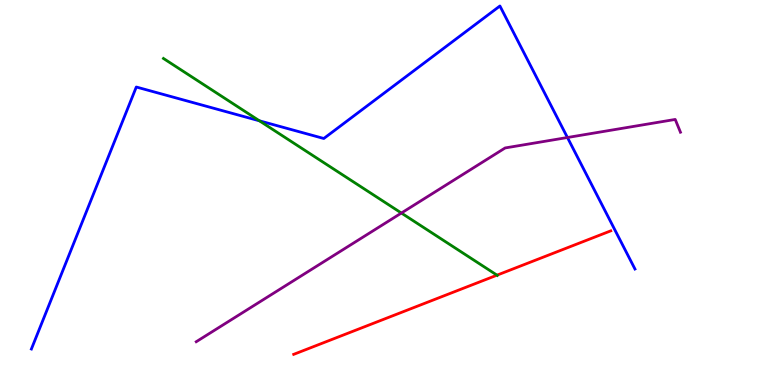[{'lines': ['blue', 'red'], 'intersections': []}, {'lines': ['green', 'red'], 'intersections': [{'x': 6.41, 'y': 2.85}]}, {'lines': ['purple', 'red'], 'intersections': []}, {'lines': ['blue', 'green'], 'intersections': [{'x': 3.35, 'y': 6.86}]}, {'lines': ['blue', 'purple'], 'intersections': [{'x': 7.32, 'y': 6.43}]}, {'lines': ['green', 'purple'], 'intersections': [{'x': 5.18, 'y': 4.47}]}]